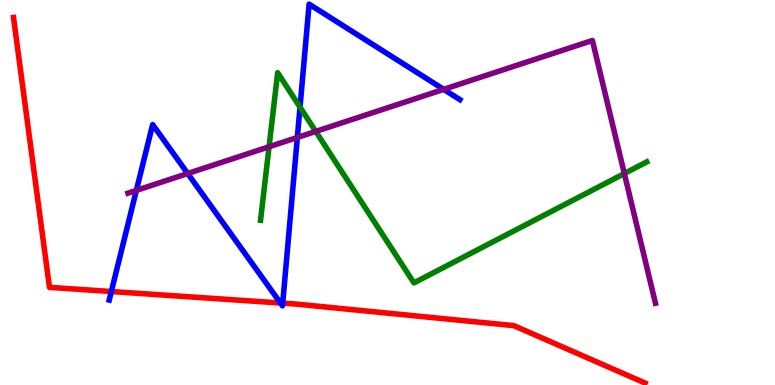[{'lines': ['blue', 'red'], 'intersections': [{'x': 1.44, 'y': 2.43}, {'x': 3.62, 'y': 2.13}, {'x': 3.65, 'y': 2.13}]}, {'lines': ['green', 'red'], 'intersections': []}, {'lines': ['purple', 'red'], 'intersections': []}, {'lines': ['blue', 'green'], 'intersections': [{'x': 3.87, 'y': 7.22}]}, {'lines': ['blue', 'purple'], 'intersections': [{'x': 1.76, 'y': 5.05}, {'x': 2.42, 'y': 5.49}, {'x': 3.84, 'y': 6.43}, {'x': 5.72, 'y': 7.68}]}, {'lines': ['green', 'purple'], 'intersections': [{'x': 3.47, 'y': 6.19}, {'x': 4.07, 'y': 6.59}, {'x': 8.06, 'y': 5.49}]}]